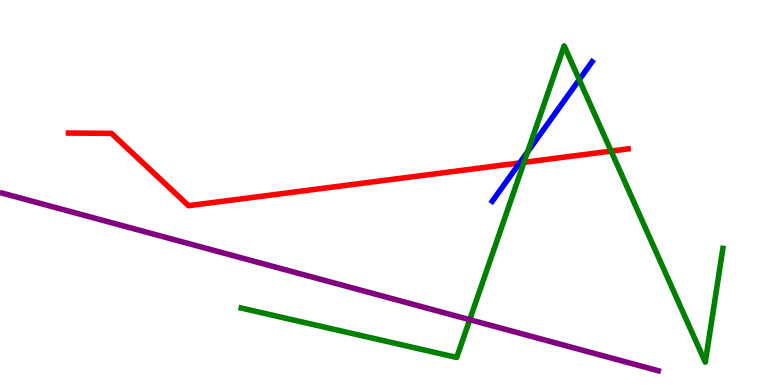[{'lines': ['blue', 'red'], 'intersections': [{'x': 6.71, 'y': 5.77}]}, {'lines': ['green', 'red'], 'intersections': [{'x': 6.76, 'y': 5.78}, {'x': 7.89, 'y': 6.08}]}, {'lines': ['purple', 'red'], 'intersections': []}, {'lines': ['blue', 'green'], 'intersections': [{'x': 6.81, 'y': 6.05}, {'x': 7.47, 'y': 7.93}]}, {'lines': ['blue', 'purple'], 'intersections': []}, {'lines': ['green', 'purple'], 'intersections': [{'x': 6.06, 'y': 1.7}]}]